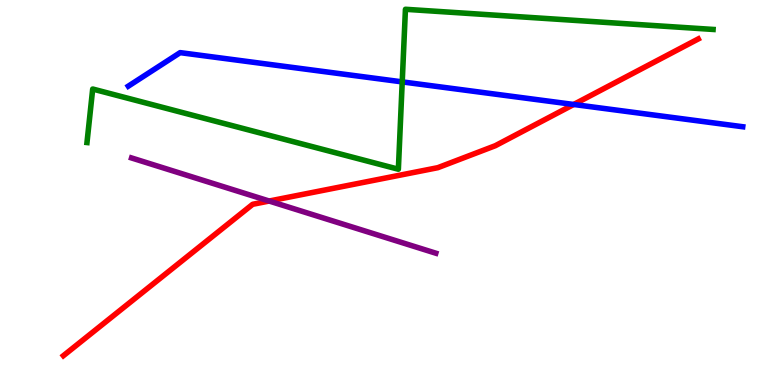[{'lines': ['blue', 'red'], 'intersections': [{'x': 7.4, 'y': 7.29}]}, {'lines': ['green', 'red'], 'intersections': []}, {'lines': ['purple', 'red'], 'intersections': [{'x': 3.47, 'y': 4.78}]}, {'lines': ['blue', 'green'], 'intersections': [{'x': 5.19, 'y': 7.87}]}, {'lines': ['blue', 'purple'], 'intersections': []}, {'lines': ['green', 'purple'], 'intersections': []}]